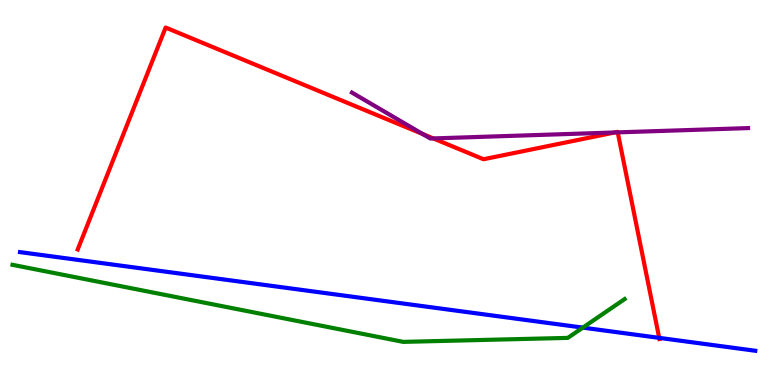[{'lines': ['blue', 'red'], 'intersections': [{'x': 8.51, 'y': 1.22}]}, {'lines': ['green', 'red'], 'intersections': []}, {'lines': ['purple', 'red'], 'intersections': [{'x': 5.45, 'y': 6.52}, {'x': 5.59, 'y': 6.4}, {'x': 7.93, 'y': 6.56}, {'x': 7.97, 'y': 6.56}]}, {'lines': ['blue', 'green'], 'intersections': [{'x': 7.52, 'y': 1.49}]}, {'lines': ['blue', 'purple'], 'intersections': []}, {'lines': ['green', 'purple'], 'intersections': []}]